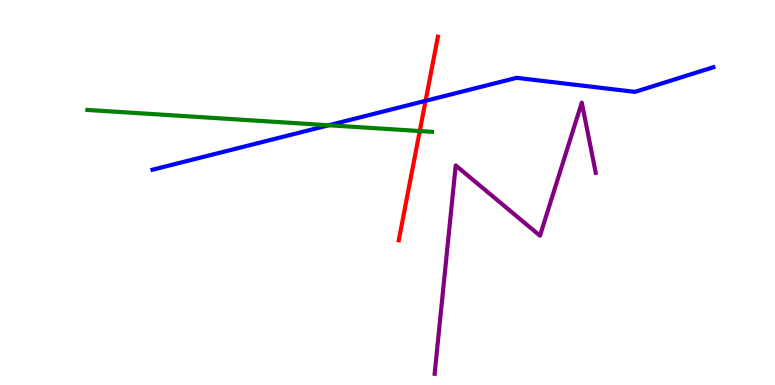[{'lines': ['blue', 'red'], 'intersections': [{'x': 5.49, 'y': 7.38}]}, {'lines': ['green', 'red'], 'intersections': [{'x': 5.42, 'y': 6.6}]}, {'lines': ['purple', 'red'], 'intersections': []}, {'lines': ['blue', 'green'], 'intersections': [{'x': 4.24, 'y': 6.75}]}, {'lines': ['blue', 'purple'], 'intersections': []}, {'lines': ['green', 'purple'], 'intersections': []}]